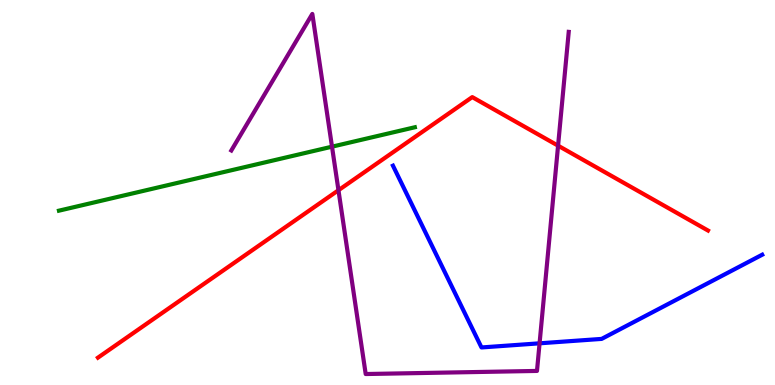[{'lines': ['blue', 'red'], 'intersections': []}, {'lines': ['green', 'red'], 'intersections': []}, {'lines': ['purple', 'red'], 'intersections': [{'x': 4.37, 'y': 5.06}, {'x': 7.2, 'y': 6.22}]}, {'lines': ['blue', 'green'], 'intersections': []}, {'lines': ['blue', 'purple'], 'intersections': [{'x': 6.96, 'y': 1.08}]}, {'lines': ['green', 'purple'], 'intersections': [{'x': 4.28, 'y': 6.19}]}]